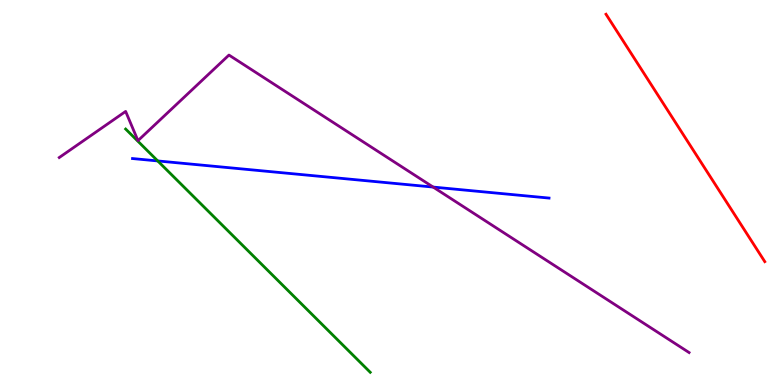[{'lines': ['blue', 'red'], 'intersections': []}, {'lines': ['green', 'red'], 'intersections': []}, {'lines': ['purple', 'red'], 'intersections': []}, {'lines': ['blue', 'green'], 'intersections': [{'x': 2.04, 'y': 5.82}]}, {'lines': ['blue', 'purple'], 'intersections': [{'x': 5.59, 'y': 5.14}]}, {'lines': ['green', 'purple'], 'intersections': []}]